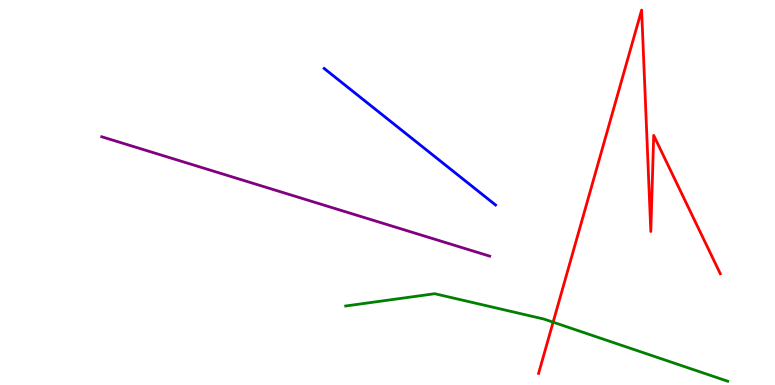[{'lines': ['blue', 'red'], 'intersections': []}, {'lines': ['green', 'red'], 'intersections': [{'x': 7.14, 'y': 1.63}]}, {'lines': ['purple', 'red'], 'intersections': []}, {'lines': ['blue', 'green'], 'intersections': []}, {'lines': ['blue', 'purple'], 'intersections': []}, {'lines': ['green', 'purple'], 'intersections': []}]